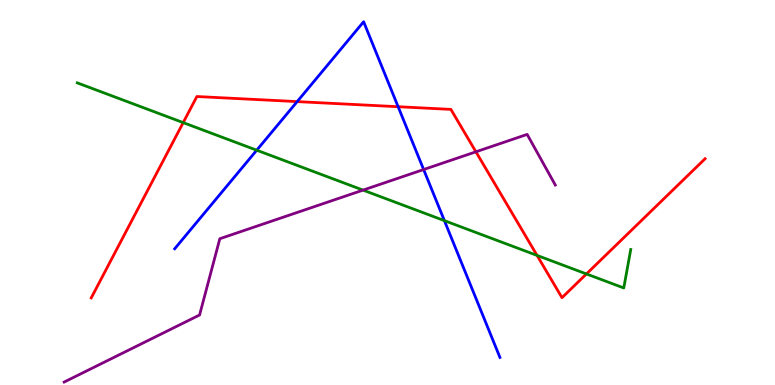[{'lines': ['blue', 'red'], 'intersections': [{'x': 3.83, 'y': 7.36}, {'x': 5.14, 'y': 7.23}]}, {'lines': ['green', 'red'], 'intersections': [{'x': 2.36, 'y': 6.82}, {'x': 6.93, 'y': 3.37}, {'x': 7.57, 'y': 2.88}]}, {'lines': ['purple', 'red'], 'intersections': [{'x': 6.14, 'y': 6.06}]}, {'lines': ['blue', 'green'], 'intersections': [{'x': 3.31, 'y': 6.1}, {'x': 5.73, 'y': 4.27}]}, {'lines': ['blue', 'purple'], 'intersections': [{'x': 5.47, 'y': 5.6}]}, {'lines': ['green', 'purple'], 'intersections': [{'x': 4.68, 'y': 5.06}]}]